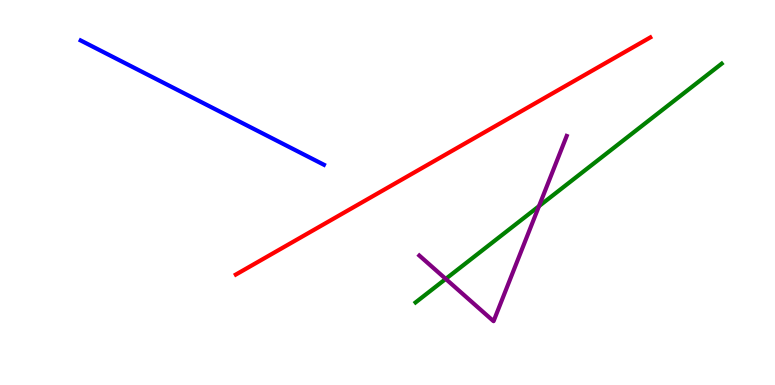[{'lines': ['blue', 'red'], 'intersections': []}, {'lines': ['green', 'red'], 'intersections': []}, {'lines': ['purple', 'red'], 'intersections': []}, {'lines': ['blue', 'green'], 'intersections': []}, {'lines': ['blue', 'purple'], 'intersections': []}, {'lines': ['green', 'purple'], 'intersections': [{'x': 5.75, 'y': 2.76}, {'x': 6.95, 'y': 4.64}]}]